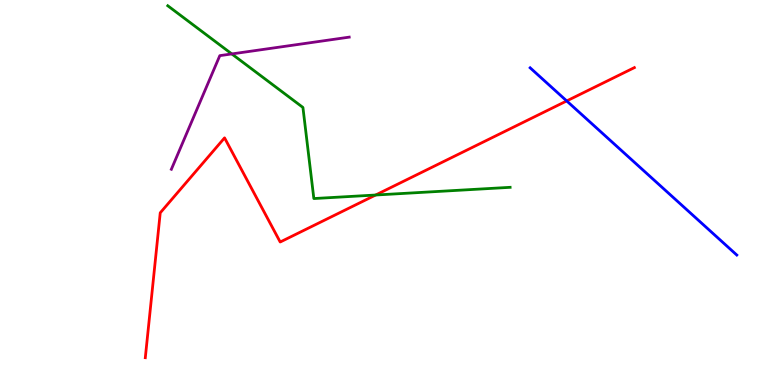[{'lines': ['blue', 'red'], 'intersections': [{'x': 7.31, 'y': 7.38}]}, {'lines': ['green', 'red'], 'intersections': [{'x': 4.85, 'y': 4.93}]}, {'lines': ['purple', 'red'], 'intersections': []}, {'lines': ['blue', 'green'], 'intersections': []}, {'lines': ['blue', 'purple'], 'intersections': []}, {'lines': ['green', 'purple'], 'intersections': [{'x': 2.99, 'y': 8.6}]}]